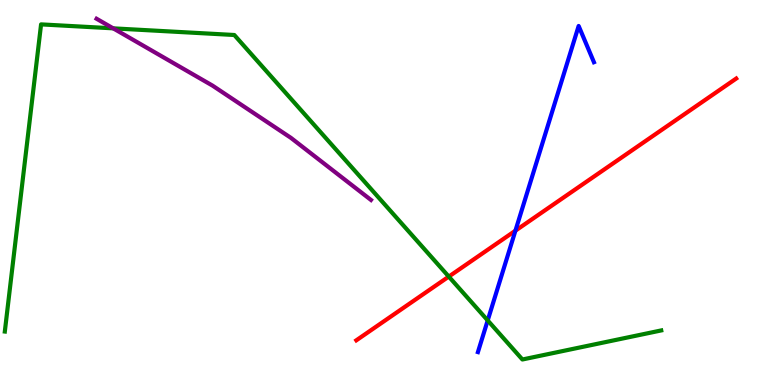[{'lines': ['blue', 'red'], 'intersections': [{'x': 6.65, 'y': 4.01}]}, {'lines': ['green', 'red'], 'intersections': [{'x': 5.79, 'y': 2.82}]}, {'lines': ['purple', 'red'], 'intersections': []}, {'lines': ['blue', 'green'], 'intersections': [{'x': 6.29, 'y': 1.68}]}, {'lines': ['blue', 'purple'], 'intersections': []}, {'lines': ['green', 'purple'], 'intersections': [{'x': 1.46, 'y': 9.26}]}]